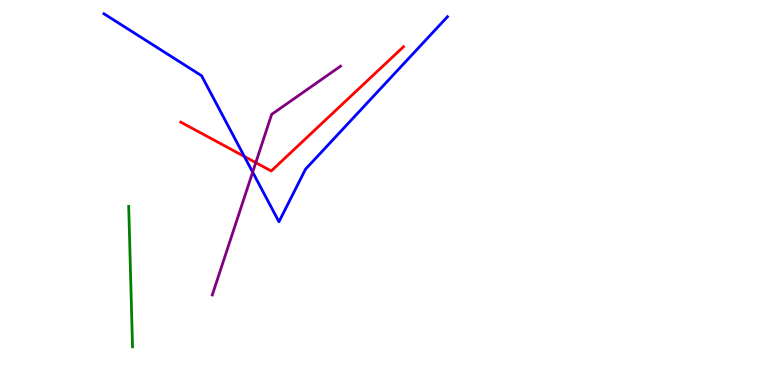[{'lines': ['blue', 'red'], 'intersections': [{'x': 3.15, 'y': 5.94}]}, {'lines': ['green', 'red'], 'intersections': []}, {'lines': ['purple', 'red'], 'intersections': [{'x': 3.3, 'y': 5.78}]}, {'lines': ['blue', 'green'], 'intersections': []}, {'lines': ['blue', 'purple'], 'intersections': [{'x': 3.26, 'y': 5.53}]}, {'lines': ['green', 'purple'], 'intersections': []}]